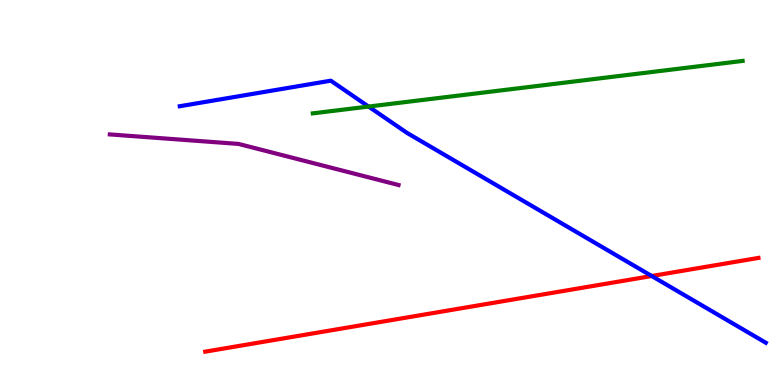[{'lines': ['blue', 'red'], 'intersections': [{'x': 8.41, 'y': 2.83}]}, {'lines': ['green', 'red'], 'intersections': []}, {'lines': ['purple', 'red'], 'intersections': []}, {'lines': ['blue', 'green'], 'intersections': [{'x': 4.76, 'y': 7.23}]}, {'lines': ['blue', 'purple'], 'intersections': []}, {'lines': ['green', 'purple'], 'intersections': []}]